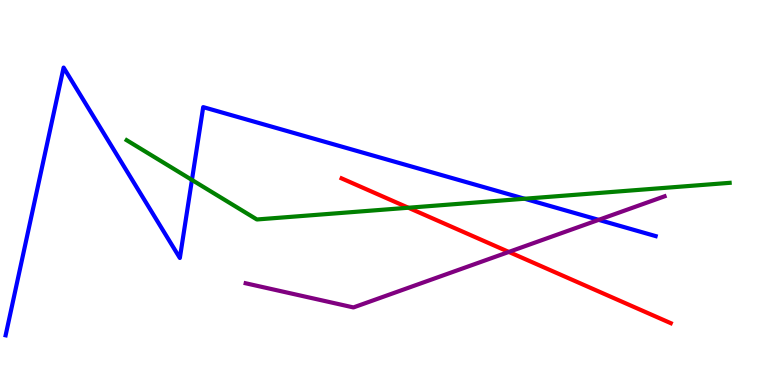[{'lines': ['blue', 'red'], 'intersections': []}, {'lines': ['green', 'red'], 'intersections': [{'x': 5.27, 'y': 4.6}]}, {'lines': ['purple', 'red'], 'intersections': [{'x': 6.57, 'y': 3.46}]}, {'lines': ['blue', 'green'], 'intersections': [{'x': 2.48, 'y': 5.33}, {'x': 6.77, 'y': 4.84}]}, {'lines': ['blue', 'purple'], 'intersections': [{'x': 7.72, 'y': 4.29}]}, {'lines': ['green', 'purple'], 'intersections': []}]